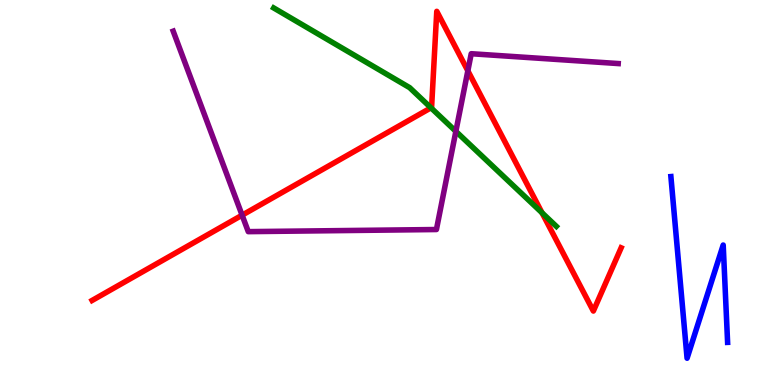[{'lines': ['blue', 'red'], 'intersections': []}, {'lines': ['green', 'red'], 'intersections': [{'x': 5.56, 'y': 7.2}, {'x': 6.99, 'y': 4.47}]}, {'lines': ['purple', 'red'], 'intersections': [{'x': 3.12, 'y': 4.41}, {'x': 6.04, 'y': 8.16}]}, {'lines': ['blue', 'green'], 'intersections': []}, {'lines': ['blue', 'purple'], 'intersections': []}, {'lines': ['green', 'purple'], 'intersections': [{'x': 5.88, 'y': 6.59}]}]